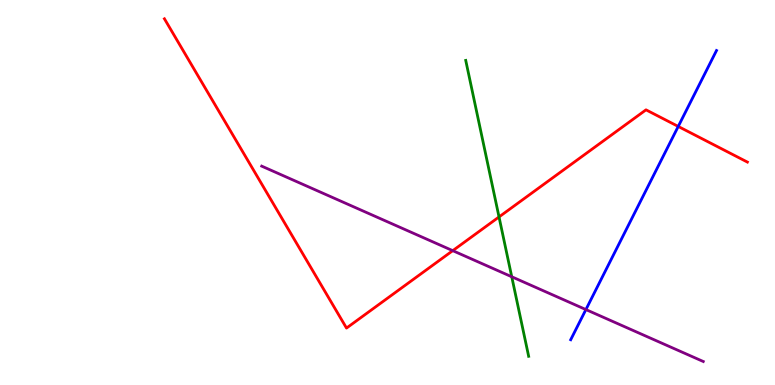[{'lines': ['blue', 'red'], 'intersections': [{'x': 8.75, 'y': 6.72}]}, {'lines': ['green', 'red'], 'intersections': [{'x': 6.44, 'y': 4.37}]}, {'lines': ['purple', 'red'], 'intersections': [{'x': 5.84, 'y': 3.49}]}, {'lines': ['blue', 'green'], 'intersections': []}, {'lines': ['blue', 'purple'], 'intersections': [{'x': 7.56, 'y': 1.96}]}, {'lines': ['green', 'purple'], 'intersections': [{'x': 6.6, 'y': 2.81}]}]